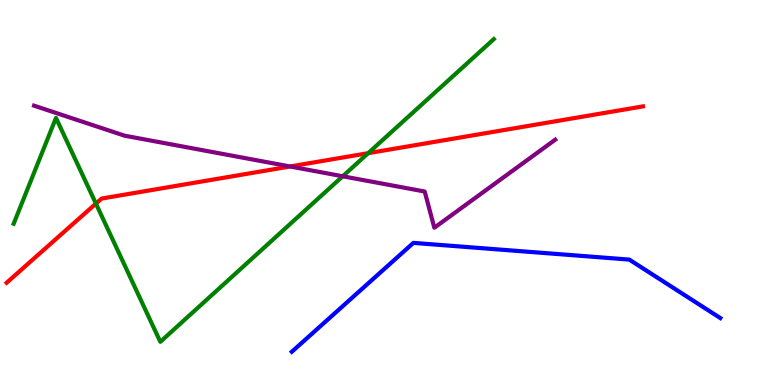[{'lines': ['blue', 'red'], 'intersections': []}, {'lines': ['green', 'red'], 'intersections': [{'x': 1.24, 'y': 4.71}, {'x': 4.75, 'y': 6.02}]}, {'lines': ['purple', 'red'], 'intersections': [{'x': 3.74, 'y': 5.68}]}, {'lines': ['blue', 'green'], 'intersections': []}, {'lines': ['blue', 'purple'], 'intersections': []}, {'lines': ['green', 'purple'], 'intersections': [{'x': 4.42, 'y': 5.42}]}]